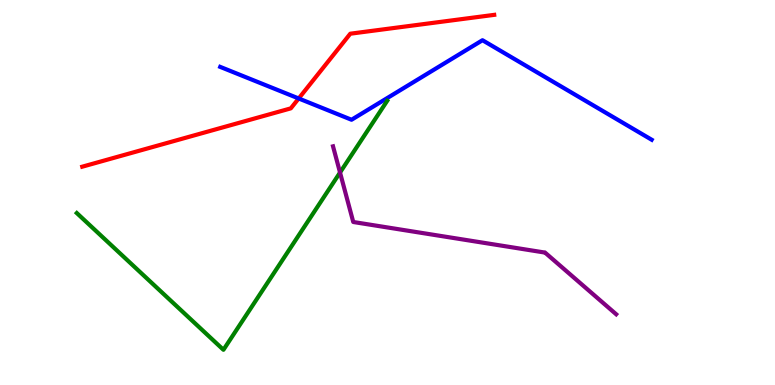[{'lines': ['blue', 'red'], 'intersections': [{'x': 3.85, 'y': 7.44}]}, {'lines': ['green', 'red'], 'intersections': []}, {'lines': ['purple', 'red'], 'intersections': []}, {'lines': ['blue', 'green'], 'intersections': []}, {'lines': ['blue', 'purple'], 'intersections': []}, {'lines': ['green', 'purple'], 'intersections': [{'x': 4.39, 'y': 5.52}]}]